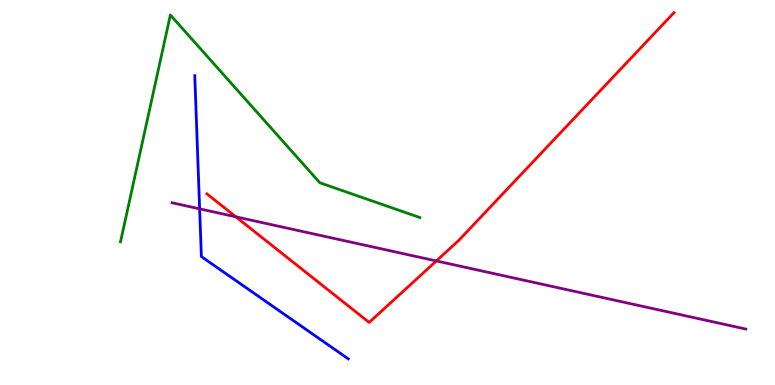[{'lines': ['blue', 'red'], 'intersections': []}, {'lines': ['green', 'red'], 'intersections': []}, {'lines': ['purple', 'red'], 'intersections': [{'x': 3.04, 'y': 4.37}, {'x': 5.63, 'y': 3.22}]}, {'lines': ['blue', 'green'], 'intersections': []}, {'lines': ['blue', 'purple'], 'intersections': [{'x': 2.58, 'y': 4.58}]}, {'lines': ['green', 'purple'], 'intersections': []}]